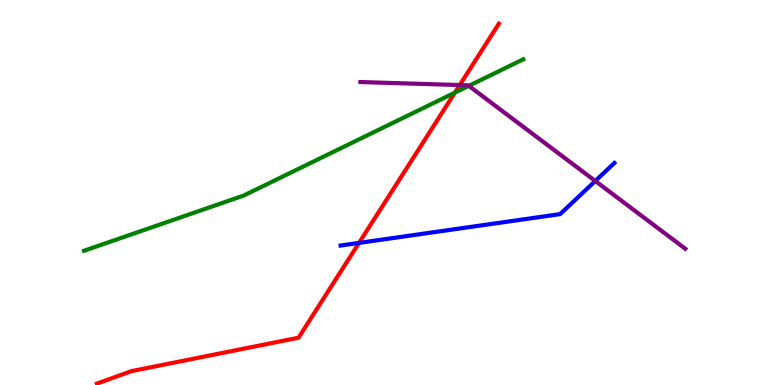[{'lines': ['blue', 'red'], 'intersections': [{'x': 4.63, 'y': 3.69}]}, {'lines': ['green', 'red'], 'intersections': [{'x': 5.87, 'y': 7.59}]}, {'lines': ['purple', 'red'], 'intersections': [{'x': 5.93, 'y': 7.79}]}, {'lines': ['blue', 'green'], 'intersections': []}, {'lines': ['blue', 'purple'], 'intersections': [{'x': 7.68, 'y': 5.3}]}, {'lines': ['green', 'purple'], 'intersections': [{'x': 6.05, 'y': 7.77}]}]